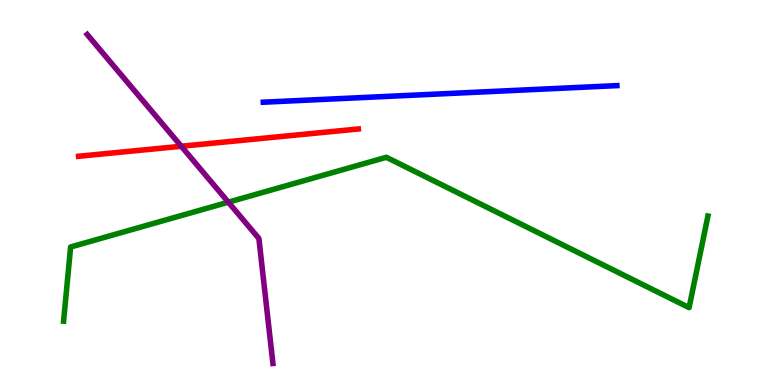[{'lines': ['blue', 'red'], 'intersections': []}, {'lines': ['green', 'red'], 'intersections': []}, {'lines': ['purple', 'red'], 'intersections': [{'x': 2.34, 'y': 6.2}]}, {'lines': ['blue', 'green'], 'intersections': []}, {'lines': ['blue', 'purple'], 'intersections': []}, {'lines': ['green', 'purple'], 'intersections': [{'x': 2.95, 'y': 4.75}]}]